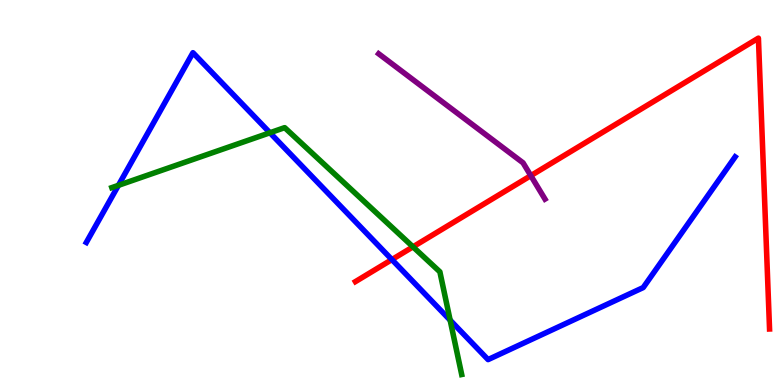[{'lines': ['blue', 'red'], 'intersections': [{'x': 5.06, 'y': 3.26}]}, {'lines': ['green', 'red'], 'intersections': [{'x': 5.33, 'y': 3.59}]}, {'lines': ['purple', 'red'], 'intersections': [{'x': 6.85, 'y': 5.44}]}, {'lines': ['blue', 'green'], 'intersections': [{'x': 1.53, 'y': 5.19}, {'x': 3.48, 'y': 6.55}, {'x': 5.81, 'y': 1.68}]}, {'lines': ['blue', 'purple'], 'intersections': []}, {'lines': ['green', 'purple'], 'intersections': []}]